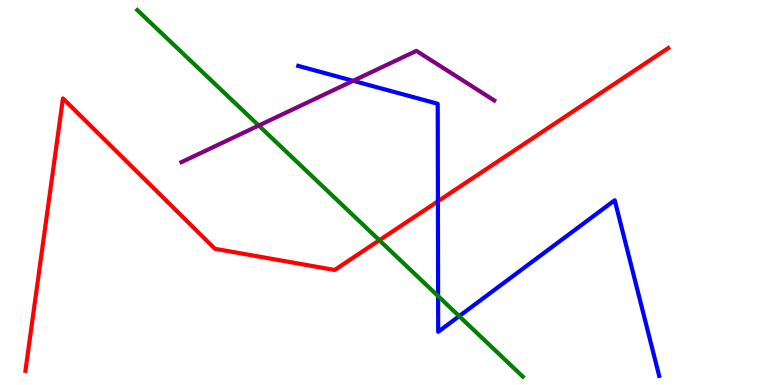[{'lines': ['blue', 'red'], 'intersections': [{'x': 5.65, 'y': 4.77}]}, {'lines': ['green', 'red'], 'intersections': [{'x': 4.89, 'y': 3.76}]}, {'lines': ['purple', 'red'], 'intersections': []}, {'lines': ['blue', 'green'], 'intersections': [{'x': 5.65, 'y': 2.31}, {'x': 5.93, 'y': 1.79}]}, {'lines': ['blue', 'purple'], 'intersections': [{'x': 4.56, 'y': 7.9}]}, {'lines': ['green', 'purple'], 'intersections': [{'x': 3.34, 'y': 6.74}]}]